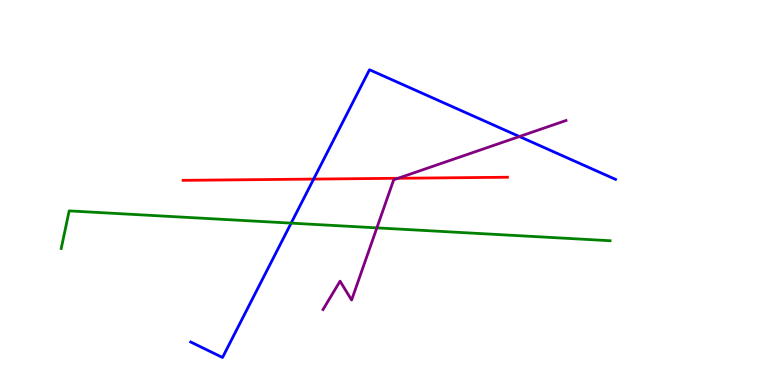[{'lines': ['blue', 'red'], 'intersections': [{'x': 4.05, 'y': 5.35}]}, {'lines': ['green', 'red'], 'intersections': []}, {'lines': ['purple', 'red'], 'intersections': [{'x': 5.14, 'y': 5.37}]}, {'lines': ['blue', 'green'], 'intersections': [{'x': 3.76, 'y': 4.2}]}, {'lines': ['blue', 'purple'], 'intersections': [{'x': 6.7, 'y': 6.45}]}, {'lines': ['green', 'purple'], 'intersections': [{'x': 4.86, 'y': 4.08}]}]